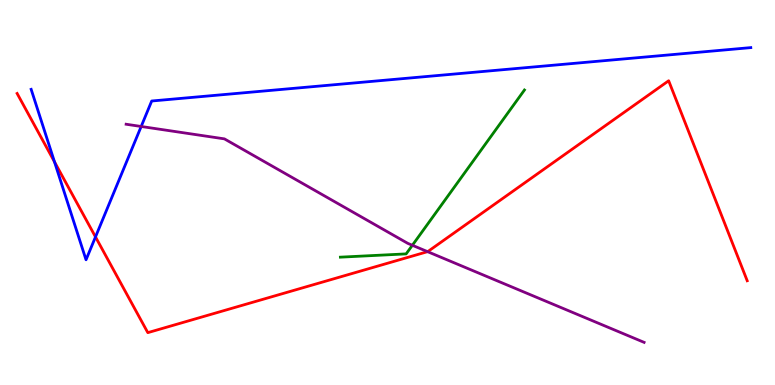[{'lines': ['blue', 'red'], 'intersections': [{'x': 0.703, 'y': 5.8}, {'x': 1.23, 'y': 3.85}]}, {'lines': ['green', 'red'], 'intersections': []}, {'lines': ['purple', 'red'], 'intersections': [{'x': 5.52, 'y': 3.46}]}, {'lines': ['blue', 'green'], 'intersections': []}, {'lines': ['blue', 'purple'], 'intersections': [{'x': 1.82, 'y': 6.71}]}, {'lines': ['green', 'purple'], 'intersections': [{'x': 5.32, 'y': 3.63}]}]